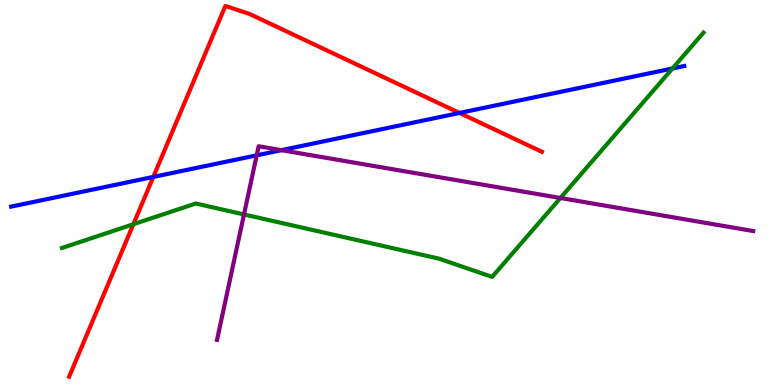[{'lines': ['blue', 'red'], 'intersections': [{'x': 1.98, 'y': 5.4}, {'x': 5.93, 'y': 7.07}]}, {'lines': ['green', 'red'], 'intersections': [{'x': 1.72, 'y': 4.18}]}, {'lines': ['purple', 'red'], 'intersections': []}, {'lines': ['blue', 'green'], 'intersections': [{'x': 8.68, 'y': 8.22}]}, {'lines': ['blue', 'purple'], 'intersections': [{'x': 3.31, 'y': 5.97}, {'x': 3.63, 'y': 6.1}]}, {'lines': ['green', 'purple'], 'intersections': [{'x': 3.15, 'y': 4.43}, {'x': 7.23, 'y': 4.86}]}]